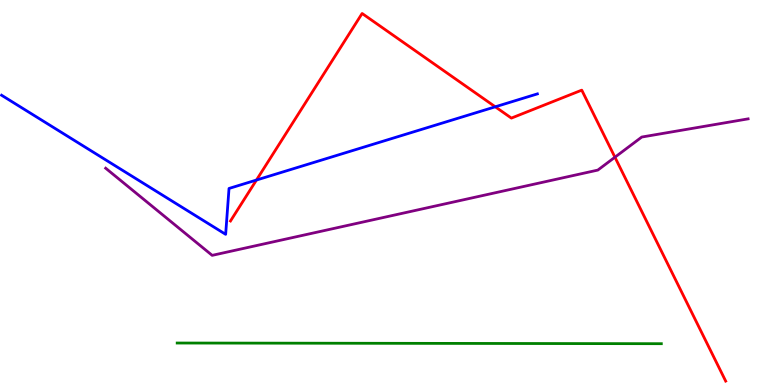[{'lines': ['blue', 'red'], 'intersections': [{'x': 3.31, 'y': 5.32}, {'x': 6.39, 'y': 7.23}]}, {'lines': ['green', 'red'], 'intersections': []}, {'lines': ['purple', 'red'], 'intersections': [{'x': 7.93, 'y': 5.92}]}, {'lines': ['blue', 'green'], 'intersections': []}, {'lines': ['blue', 'purple'], 'intersections': []}, {'lines': ['green', 'purple'], 'intersections': []}]